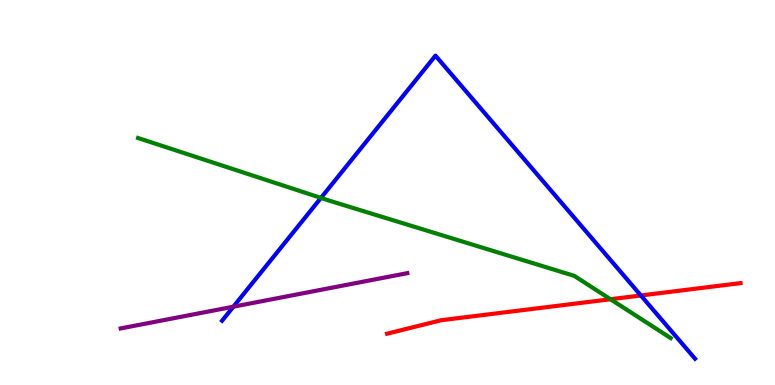[{'lines': ['blue', 'red'], 'intersections': [{'x': 8.27, 'y': 2.33}]}, {'lines': ['green', 'red'], 'intersections': [{'x': 7.88, 'y': 2.23}]}, {'lines': ['purple', 'red'], 'intersections': []}, {'lines': ['blue', 'green'], 'intersections': [{'x': 4.14, 'y': 4.86}]}, {'lines': ['blue', 'purple'], 'intersections': [{'x': 3.01, 'y': 2.03}]}, {'lines': ['green', 'purple'], 'intersections': []}]